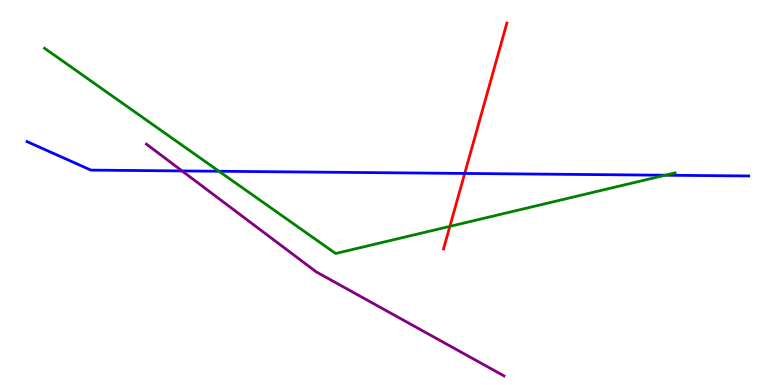[{'lines': ['blue', 'red'], 'intersections': [{'x': 6.0, 'y': 5.49}]}, {'lines': ['green', 'red'], 'intersections': [{'x': 5.8, 'y': 4.12}]}, {'lines': ['purple', 'red'], 'intersections': []}, {'lines': ['blue', 'green'], 'intersections': [{'x': 2.83, 'y': 5.55}, {'x': 8.58, 'y': 5.45}]}, {'lines': ['blue', 'purple'], 'intersections': [{'x': 2.35, 'y': 5.56}]}, {'lines': ['green', 'purple'], 'intersections': []}]